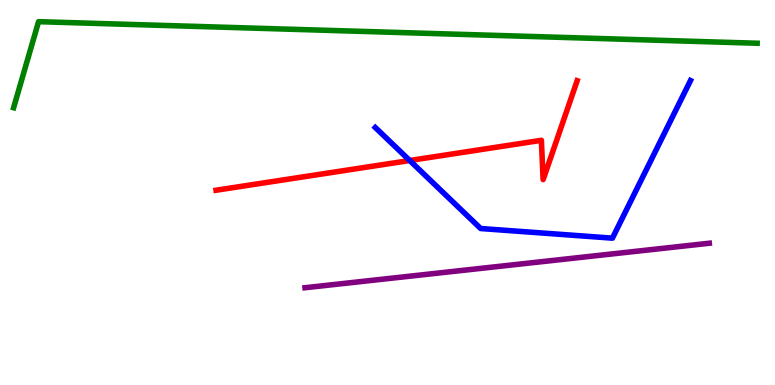[{'lines': ['blue', 'red'], 'intersections': [{'x': 5.29, 'y': 5.83}]}, {'lines': ['green', 'red'], 'intersections': []}, {'lines': ['purple', 'red'], 'intersections': []}, {'lines': ['blue', 'green'], 'intersections': []}, {'lines': ['blue', 'purple'], 'intersections': []}, {'lines': ['green', 'purple'], 'intersections': []}]